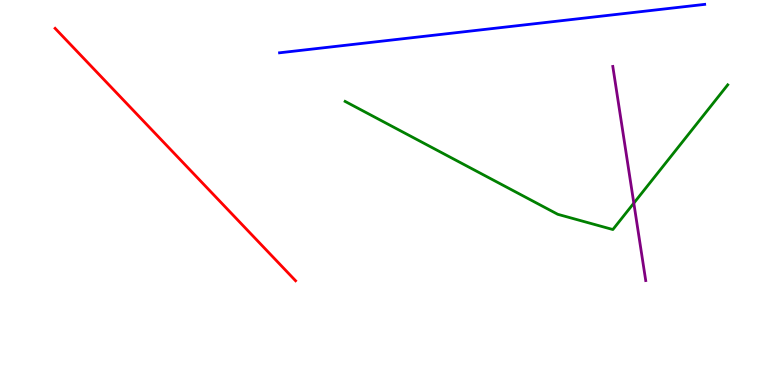[{'lines': ['blue', 'red'], 'intersections': []}, {'lines': ['green', 'red'], 'intersections': []}, {'lines': ['purple', 'red'], 'intersections': []}, {'lines': ['blue', 'green'], 'intersections': []}, {'lines': ['blue', 'purple'], 'intersections': []}, {'lines': ['green', 'purple'], 'intersections': [{'x': 8.18, 'y': 4.72}]}]